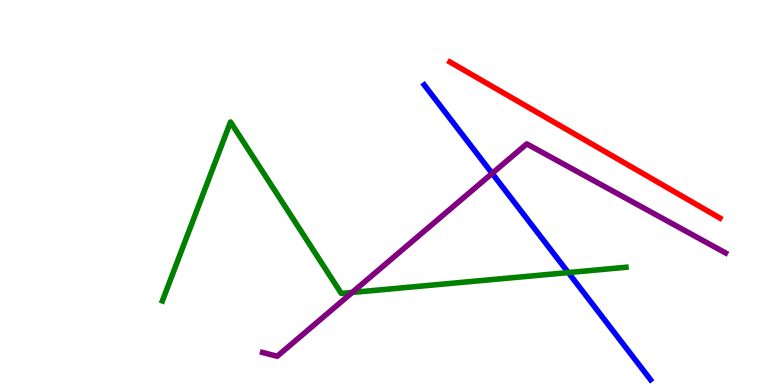[{'lines': ['blue', 'red'], 'intersections': []}, {'lines': ['green', 'red'], 'intersections': []}, {'lines': ['purple', 'red'], 'intersections': []}, {'lines': ['blue', 'green'], 'intersections': [{'x': 7.33, 'y': 2.92}]}, {'lines': ['blue', 'purple'], 'intersections': [{'x': 6.35, 'y': 5.5}]}, {'lines': ['green', 'purple'], 'intersections': [{'x': 4.54, 'y': 2.4}]}]